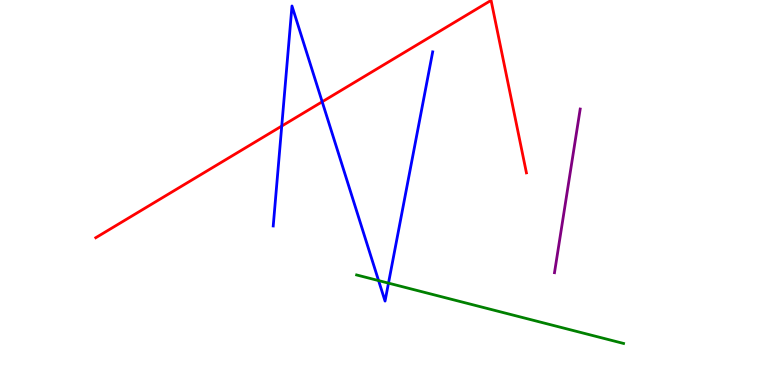[{'lines': ['blue', 'red'], 'intersections': [{'x': 3.64, 'y': 6.73}, {'x': 4.16, 'y': 7.36}]}, {'lines': ['green', 'red'], 'intersections': []}, {'lines': ['purple', 'red'], 'intersections': []}, {'lines': ['blue', 'green'], 'intersections': [{'x': 4.88, 'y': 2.71}, {'x': 5.01, 'y': 2.65}]}, {'lines': ['blue', 'purple'], 'intersections': []}, {'lines': ['green', 'purple'], 'intersections': []}]